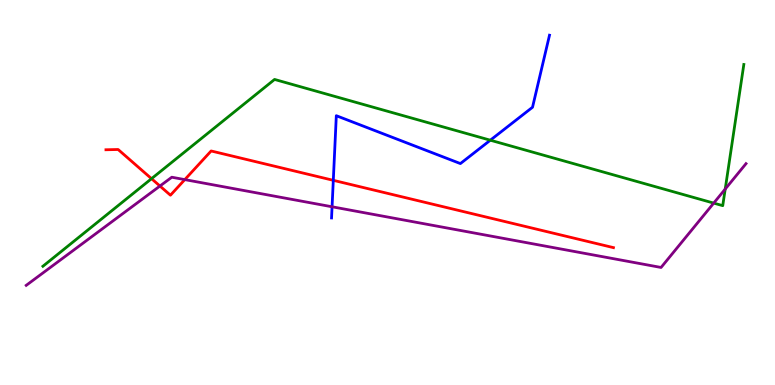[{'lines': ['blue', 'red'], 'intersections': [{'x': 4.3, 'y': 5.32}]}, {'lines': ['green', 'red'], 'intersections': [{'x': 1.96, 'y': 5.36}]}, {'lines': ['purple', 'red'], 'intersections': [{'x': 2.06, 'y': 5.17}, {'x': 2.38, 'y': 5.33}]}, {'lines': ['blue', 'green'], 'intersections': [{'x': 6.33, 'y': 6.36}]}, {'lines': ['blue', 'purple'], 'intersections': [{'x': 4.28, 'y': 4.63}]}, {'lines': ['green', 'purple'], 'intersections': [{'x': 9.21, 'y': 4.72}, {'x': 9.36, 'y': 5.09}]}]